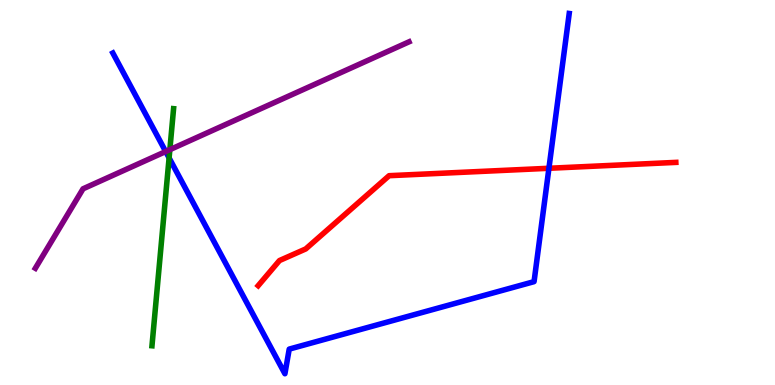[{'lines': ['blue', 'red'], 'intersections': [{'x': 7.08, 'y': 5.63}]}, {'lines': ['green', 'red'], 'intersections': []}, {'lines': ['purple', 'red'], 'intersections': []}, {'lines': ['blue', 'green'], 'intersections': [{'x': 2.18, 'y': 5.9}]}, {'lines': ['blue', 'purple'], 'intersections': [{'x': 2.14, 'y': 6.06}]}, {'lines': ['green', 'purple'], 'intersections': [{'x': 2.19, 'y': 6.11}]}]